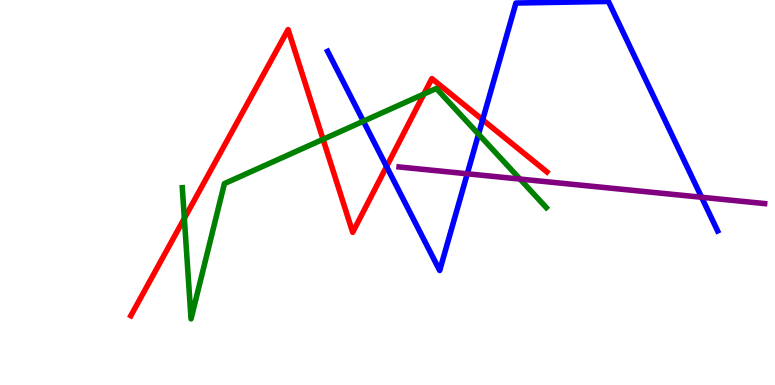[{'lines': ['blue', 'red'], 'intersections': [{'x': 4.99, 'y': 5.67}, {'x': 6.23, 'y': 6.89}]}, {'lines': ['green', 'red'], 'intersections': [{'x': 2.38, 'y': 4.33}, {'x': 4.17, 'y': 6.38}, {'x': 5.47, 'y': 7.56}]}, {'lines': ['purple', 'red'], 'intersections': []}, {'lines': ['blue', 'green'], 'intersections': [{'x': 4.69, 'y': 6.85}, {'x': 6.17, 'y': 6.51}]}, {'lines': ['blue', 'purple'], 'intersections': [{'x': 6.03, 'y': 5.49}, {'x': 9.05, 'y': 4.88}]}, {'lines': ['green', 'purple'], 'intersections': [{'x': 6.71, 'y': 5.35}]}]